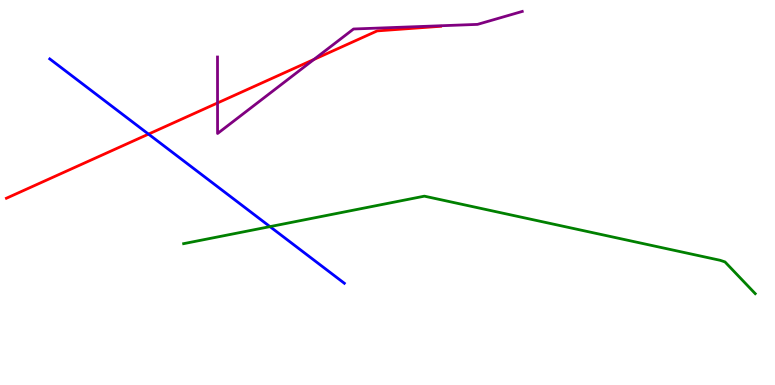[{'lines': ['blue', 'red'], 'intersections': [{'x': 1.92, 'y': 6.52}]}, {'lines': ['green', 'red'], 'intersections': []}, {'lines': ['purple', 'red'], 'intersections': [{'x': 2.81, 'y': 7.33}, {'x': 4.05, 'y': 8.46}]}, {'lines': ['blue', 'green'], 'intersections': [{'x': 3.48, 'y': 4.11}]}, {'lines': ['blue', 'purple'], 'intersections': []}, {'lines': ['green', 'purple'], 'intersections': []}]